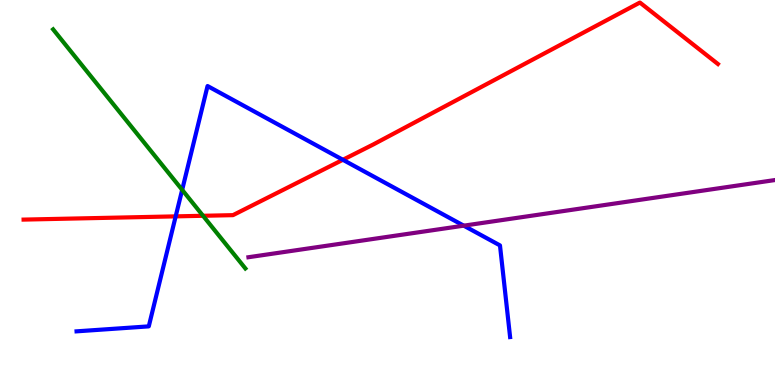[{'lines': ['blue', 'red'], 'intersections': [{'x': 2.27, 'y': 4.38}, {'x': 4.42, 'y': 5.85}]}, {'lines': ['green', 'red'], 'intersections': [{'x': 2.62, 'y': 4.4}]}, {'lines': ['purple', 'red'], 'intersections': []}, {'lines': ['blue', 'green'], 'intersections': [{'x': 2.35, 'y': 5.07}]}, {'lines': ['blue', 'purple'], 'intersections': [{'x': 5.98, 'y': 4.14}]}, {'lines': ['green', 'purple'], 'intersections': []}]